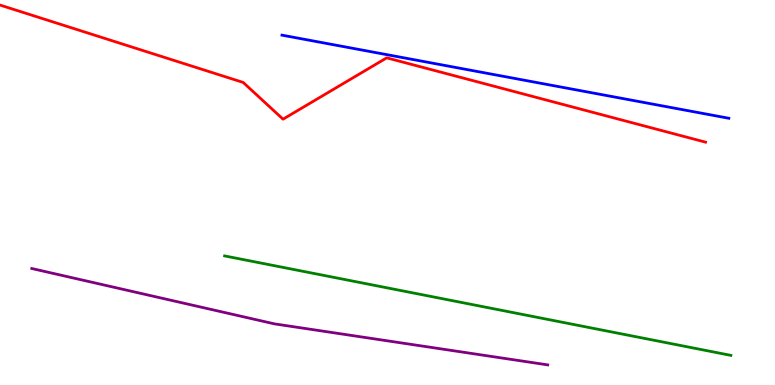[{'lines': ['blue', 'red'], 'intersections': []}, {'lines': ['green', 'red'], 'intersections': []}, {'lines': ['purple', 'red'], 'intersections': []}, {'lines': ['blue', 'green'], 'intersections': []}, {'lines': ['blue', 'purple'], 'intersections': []}, {'lines': ['green', 'purple'], 'intersections': []}]